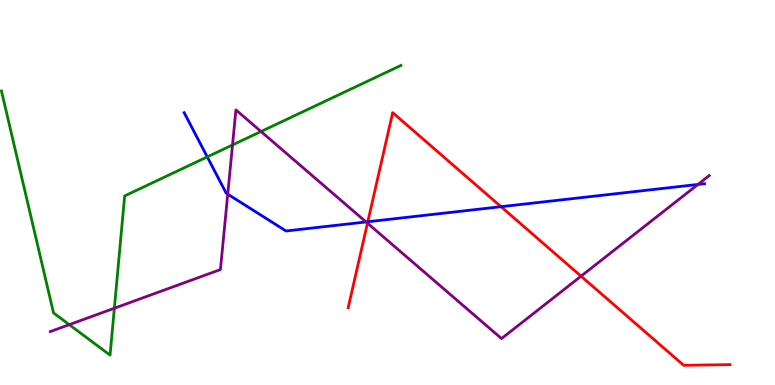[{'lines': ['blue', 'red'], 'intersections': [{'x': 4.75, 'y': 4.24}, {'x': 6.46, 'y': 4.63}]}, {'lines': ['green', 'red'], 'intersections': []}, {'lines': ['purple', 'red'], 'intersections': [{'x': 4.74, 'y': 4.2}, {'x': 7.5, 'y': 2.83}]}, {'lines': ['blue', 'green'], 'intersections': [{'x': 2.67, 'y': 5.92}]}, {'lines': ['blue', 'purple'], 'intersections': [{'x': 2.94, 'y': 4.96}, {'x': 4.72, 'y': 4.24}, {'x': 9.01, 'y': 5.21}]}, {'lines': ['green', 'purple'], 'intersections': [{'x': 0.894, 'y': 1.57}, {'x': 1.48, 'y': 1.99}, {'x': 3.0, 'y': 6.23}, {'x': 3.37, 'y': 6.58}]}]